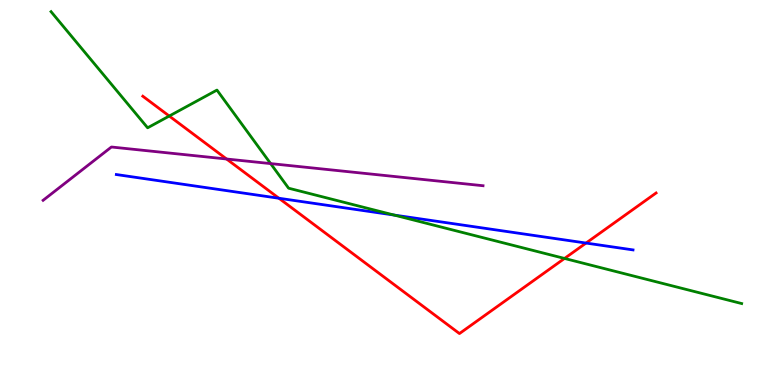[{'lines': ['blue', 'red'], 'intersections': [{'x': 3.6, 'y': 4.85}, {'x': 7.56, 'y': 3.69}]}, {'lines': ['green', 'red'], 'intersections': [{'x': 2.18, 'y': 6.99}, {'x': 7.28, 'y': 3.29}]}, {'lines': ['purple', 'red'], 'intersections': [{'x': 2.92, 'y': 5.87}]}, {'lines': ['blue', 'green'], 'intersections': [{'x': 5.09, 'y': 4.41}]}, {'lines': ['blue', 'purple'], 'intersections': []}, {'lines': ['green', 'purple'], 'intersections': [{'x': 3.49, 'y': 5.75}]}]